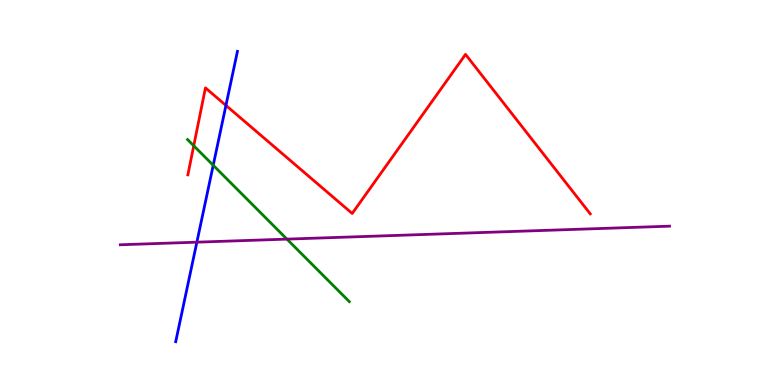[{'lines': ['blue', 'red'], 'intersections': [{'x': 2.92, 'y': 7.26}]}, {'lines': ['green', 'red'], 'intersections': [{'x': 2.5, 'y': 6.21}]}, {'lines': ['purple', 'red'], 'intersections': []}, {'lines': ['blue', 'green'], 'intersections': [{'x': 2.75, 'y': 5.71}]}, {'lines': ['blue', 'purple'], 'intersections': [{'x': 2.54, 'y': 3.71}]}, {'lines': ['green', 'purple'], 'intersections': [{'x': 3.7, 'y': 3.79}]}]